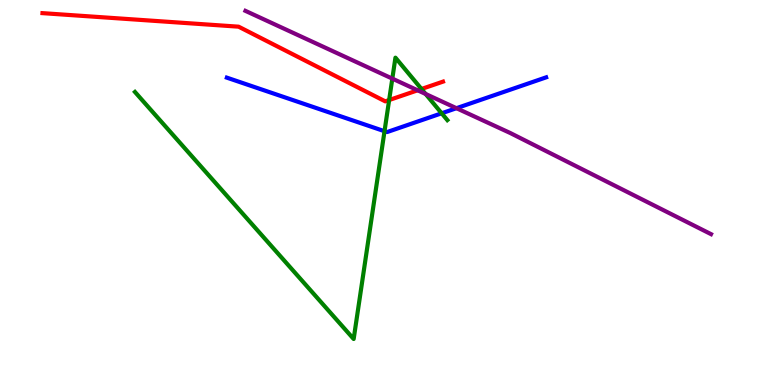[{'lines': ['blue', 'red'], 'intersections': []}, {'lines': ['green', 'red'], 'intersections': [{'x': 5.02, 'y': 7.4}, {'x': 5.44, 'y': 7.69}]}, {'lines': ['purple', 'red'], 'intersections': [{'x': 5.39, 'y': 7.65}]}, {'lines': ['blue', 'green'], 'intersections': [{'x': 4.96, 'y': 6.59}, {'x': 5.7, 'y': 7.06}]}, {'lines': ['blue', 'purple'], 'intersections': [{'x': 5.89, 'y': 7.19}]}, {'lines': ['green', 'purple'], 'intersections': [{'x': 5.06, 'y': 7.96}, {'x': 5.49, 'y': 7.56}]}]